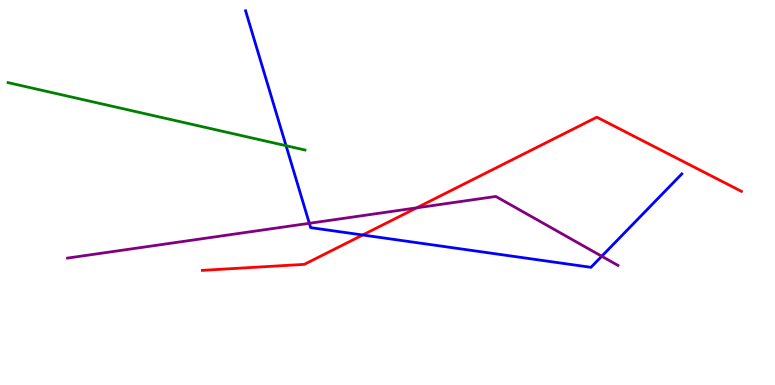[{'lines': ['blue', 'red'], 'intersections': [{'x': 4.68, 'y': 3.9}]}, {'lines': ['green', 'red'], 'intersections': []}, {'lines': ['purple', 'red'], 'intersections': [{'x': 5.38, 'y': 4.6}]}, {'lines': ['blue', 'green'], 'intersections': [{'x': 3.69, 'y': 6.22}]}, {'lines': ['blue', 'purple'], 'intersections': [{'x': 3.99, 'y': 4.2}, {'x': 7.76, 'y': 3.34}]}, {'lines': ['green', 'purple'], 'intersections': []}]